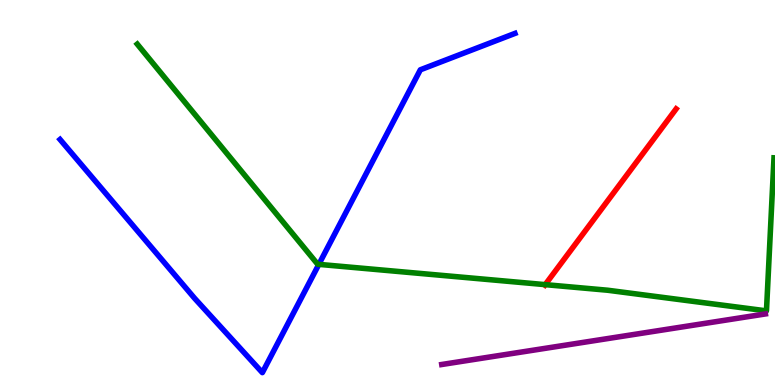[{'lines': ['blue', 'red'], 'intersections': []}, {'lines': ['green', 'red'], 'intersections': [{'x': 7.03, 'y': 2.61}]}, {'lines': ['purple', 'red'], 'intersections': []}, {'lines': ['blue', 'green'], 'intersections': [{'x': 4.11, 'y': 3.13}]}, {'lines': ['blue', 'purple'], 'intersections': []}, {'lines': ['green', 'purple'], 'intersections': []}]